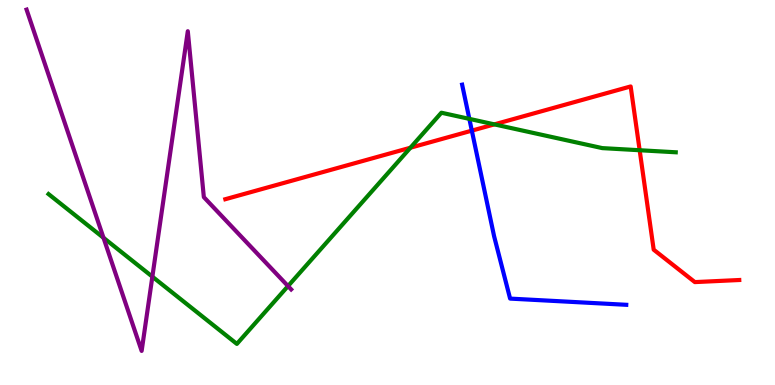[{'lines': ['blue', 'red'], 'intersections': [{'x': 6.09, 'y': 6.61}]}, {'lines': ['green', 'red'], 'intersections': [{'x': 5.3, 'y': 6.16}, {'x': 6.38, 'y': 6.77}, {'x': 8.25, 'y': 6.1}]}, {'lines': ['purple', 'red'], 'intersections': []}, {'lines': ['blue', 'green'], 'intersections': [{'x': 6.06, 'y': 6.91}]}, {'lines': ['blue', 'purple'], 'intersections': []}, {'lines': ['green', 'purple'], 'intersections': [{'x': 1.34, 'y': 3.82}, {'x': 1.97, 'y': 2.81}, {'x': 3.72, 'y': 2.57}]}]